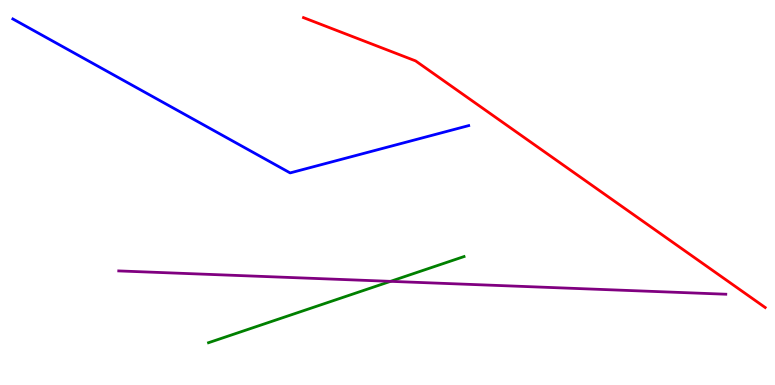[{'lines': ['blue', 'red'], 'intersections': []}, {'lines': ['green', 'red'], 'intersections': []}, {'lines': ['purple', 'red'], 'intersections': []}, {'lines': ['blue', 'green'], 'intersections': []}, {'lines': ['blue', 'purple'], 'intersections': []}, {'lines': ['green', 'purple'], 'intersections': [{'x': 5.04, 'y': 2.69}]}]